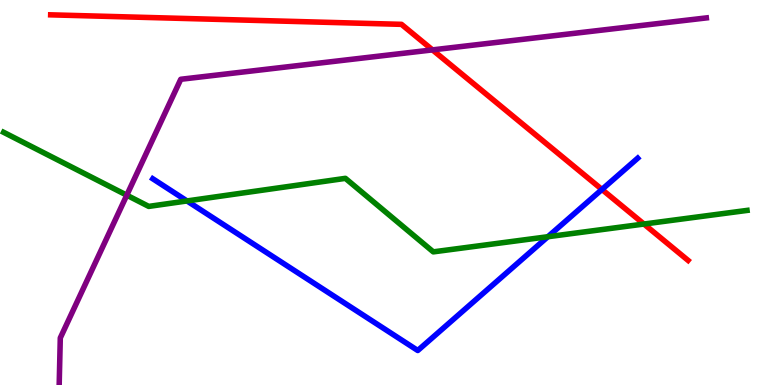[{'lines': ['blue', 'red'], 'intersections': [{'x': 7.77, 'y': 5.08}]}, {'lines': ['green', 'red'], 'intersections': [{'x': 8.31, 'y': 4.18}]}, {'lines': ['purple', 'red'], 'intersections': [{'x': 5.58, 'y': 8.7}]}, {'lines': ['blue', 'green'], 'intersections': [{'x': 2.41, 'y': 4.78}, {'x': 7.07, 'y': 3.85}]}, {'lines': ['blue', 'purple'], 'intersections': []}, {'lines': ['green', 'purple'], 'intersections': [{'x': 1.64, 'y': 4.93}]}]